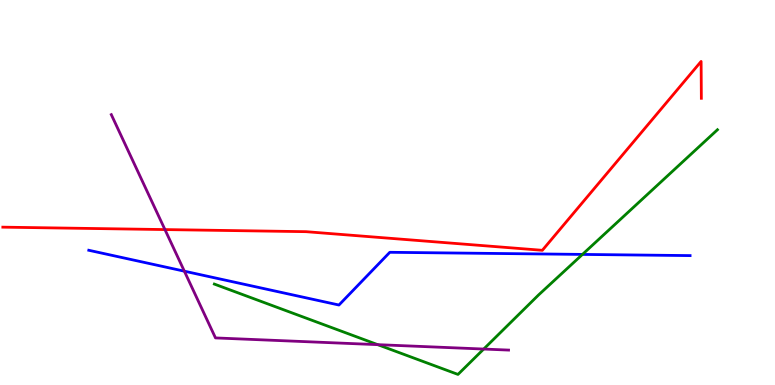[{'lines': ['blue', 'red'], 'intersections': []}, {'lines': ['green', 'red'], 'intersections': []}, {'lines': ['purple', 'red'], 'intersections': [{'x': 2.13, 'y': 4.04}]}, {'lines': ['blue', 'green'], 'intersections': [{'x': 7.52, 'y': 3.39}]}, {'lines': ['blue', 'purple'], 'intersections': [{'x': 2.38, 'y': 2.96}]}, {'lines': ['green', 'purple'], 'intersections': [{'x': 4.87, 'y': 1.05}, {'x': 6.24, 'y': 0.934}]}]